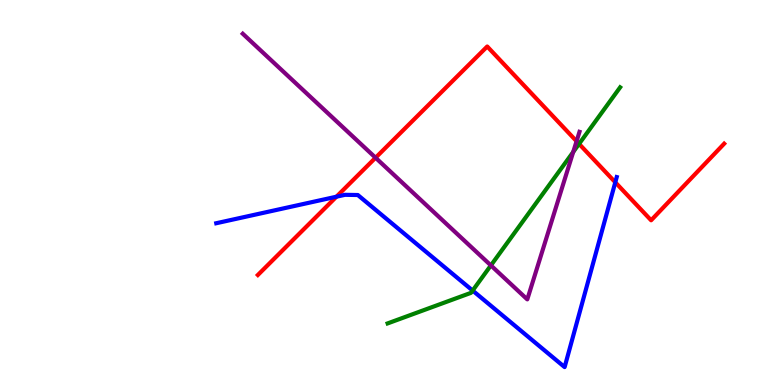[{'lines': ['blue', 'red'], 'intersections': [{'x': 4.34, 'y': 4.89}, {'x': 7.94, 'y': 5.26}]}, {'lines': ['green', 'red'], 'intersections': [{'x': 7.47, 'y': 6.26}]}, {'lines': ['purple', 'red'], 'intersections': [{'x': 4.85, 'y': 5.9}, {'x': 7.44, 'y': 6.33}]}, {'lines': ['blue', 'green'], 'intersections': [{'x': 6.1, 'y': 2.45}]}, {'lines': ['blue', 'purple'], 'intersections': []}, {'lines': ['green', 'purple'], 'intersections': [{'x': 6.33, 'y': 3.11}, {'x': 7.4, 'y': 6.05}]}]